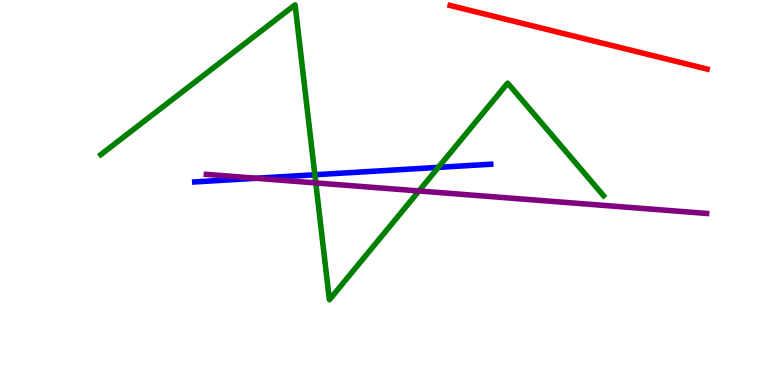[{'lines': ['blue', 'red'], 'intersections': []}, {'lines': ['green', 'red'], 'intersections': []}, {'lines': ['purple', 'red'], 'intersections': []}, {'lines': ['blue', 'green'], 'intersections': [{'x': 4.06, 'y': 5.46}, {'x': 5.66, 'y': 5.65}]}, {'lines': ['blue', 'purple'], 'intersections': [{'x': 3.31, 'y': 5.37}]}, {'lines': ['green', 'purple'], 'intersections': [{'x': 4.07, 'y': 5.25}, {'x': 5.41, 'y': 5.04}]}]